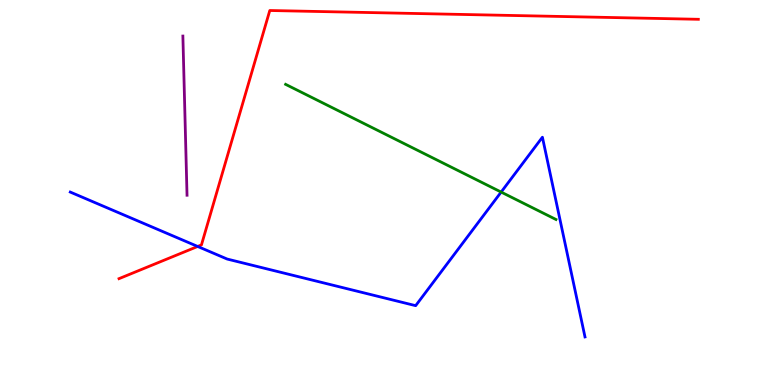[{'lines': ['blue', 'red'], 'intersections': [{'x': 2.55, 'y': 3.6}]}, {'lines': ['green', 'red'], 'intersections': []}, {'lines': ['purple', 'red'], 'intersections': []}, {'lines': ['blue', 'green'], 'intersections': [{'x': 6.47, 'y': 5.01}]}, {'lines': ['blue', 'purple'], 'intersections': []}, {'lines': ['green', 'purple'], 'intersections': []}]